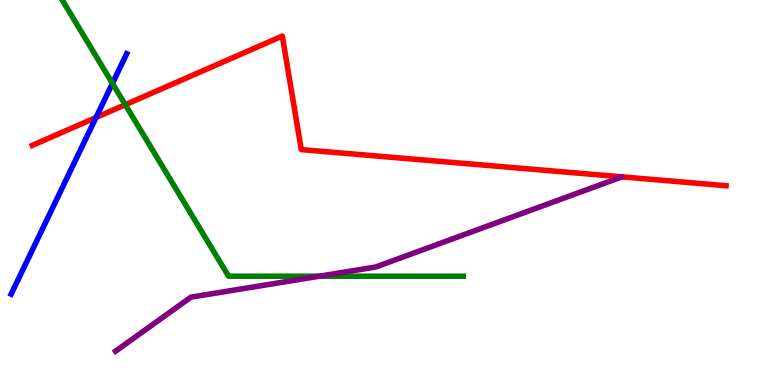[{'lines': ['blue', 'red'], 'intersections': [{'x': 1.24, 'y': 6.95}]}, {'lines': ['green', 'red'], 'intersections': [{'x': 1.62, 'y': 7.28}]}, {'lines': ['purple', 'red'], 'intersections': []}, {'lines': ['blue', 'green'], 'intersections': [{'x': 1.45, 'y': 7.83}]}, {'lines': ['blue', 'purple'], 'intersections': []}, {'lines': ['green', 'purple'], 'intersections': [{'x': 4.12, 'y': 2.83}]}]